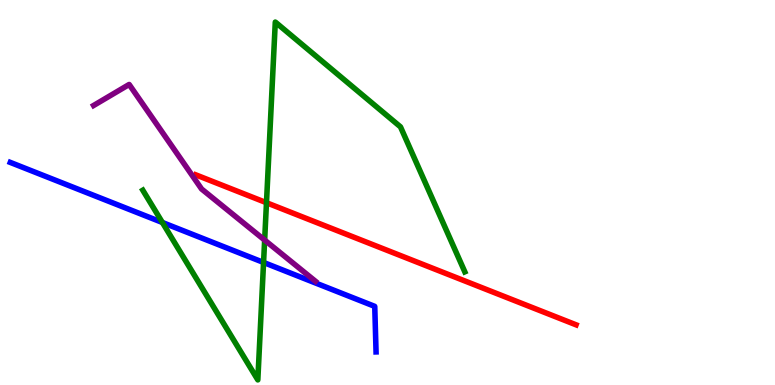[{'lines': ['blue', 'red'], 'intersections': []}, {'lines': ['green', 'red'], 'intersections': [{'x': 3.44, 'y': 4.73}]}, {'lines': ['purple', 'red'], 'intersections': []}, {'lines': ['blue', 'green'], 'intersections': [{'x': 2.1, 'y': 4.22}, {'x': 3.4, 'y': 3.18}]}, {'lines': ['blue', 'purple'], 'intersections': []}, {'lines': ['green', 'purple'], 'intersections': [{'x': 3.41, 'y': 3.76}]}]